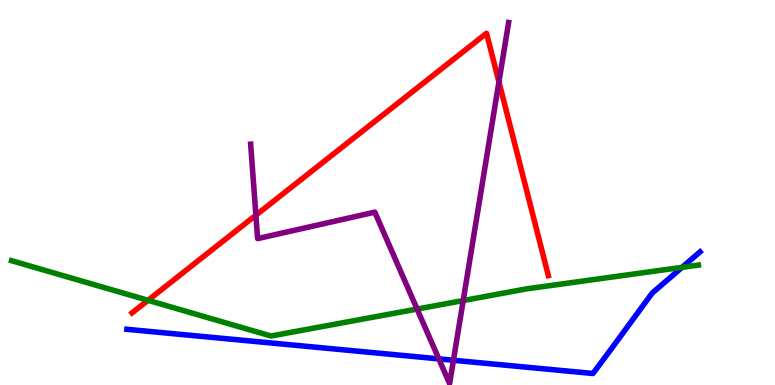[{'lines': ['blue', 'red'], 'intersections': []}, {'lines': ['green', 'red'], 'intersections': [{'x': 1.91, 'y': 2.2}]}, {'lines': ['purple', 'red'], 'intersections': [{'x': 3.3, 'y': 4.41}, {'x': 6.44, 'y': 7.87}]}, {'lines': ['blue', 'green'], 'intersections': [{'x': 8.8, 'y': 3.06}]}, {'lines': ['blue', 'purple'], 'intersections': [{'x': 5.66, 'y': 0.679}, {'x': 5.85, 'y': 0.643}]}, {'lines': ['green', 'purple'], 'intersections': [{'x': 5.38, 'y': 1.97}, {'x': 5.98, 'y': 2.19}]}]